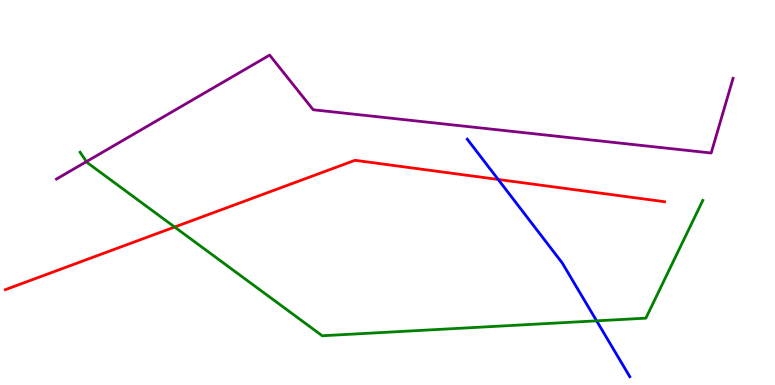[{'lines': ['blue', 'red'], 'intersections': [{'x': 6.43, 'y': 5.34}]}, {'lines': ['green', 'red'], 'intersections': [{'x': 2.25, 'y': 4.1}]}, {'lines': ['purple', 'red'], 'intersections': []}, {'lines': ['blue', 'green'], 'intersections': [{'x': 7.7, 'y': 1.67}]}, {'lines': ['blue', 'purple'], 'intersections': []}, {'lines': ['green', 'purple'], 'intersections': [{'x': 1.12, 'y': 5.8}]}]